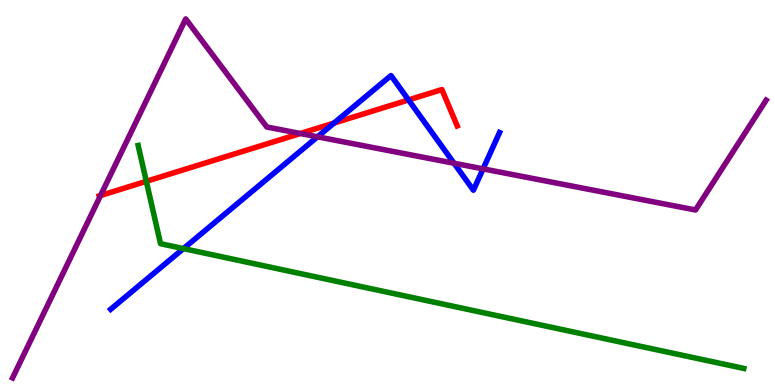[{'lines': ['blue', 'red'], 'intersections': [{'x': 4.31, 'y': 6.8}, {'x': 5.27, 'y': 7.4}]}, {'lines': ['green', 'red'], 'intersections': [{'x': 1.89, 'y': 5.29}]}, {'lines': ['purple', 'red'], 'intersections': [{'x': 1.3, 'y': 4.92}, {'x': 3.88, 'y': 6.53}]}, {'lines': ['blue', 'green'], 'intersections': [{'x': 2.37, 'y': 3.54}]}, {'lines': ['blue', 'purple'], 'intersections': [{'x': 4.1, 'y': 6.45}, {'x': 5.86, 'y': 5.76}, {'x': 6.23, 'y': 5.61}]}, {'lines': ['green', 'purple'], 'intersections': []}]